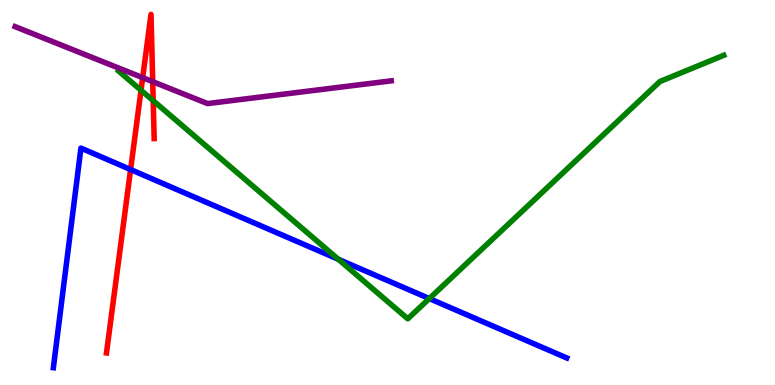[{'lines': ['blue', 'red'], 'intersections': [{'x': 1.69, 'y': 5.6}]}, {'lines': ['green', 'red'], 'intersections': [{'x': 1.82, 'y': 7.66}, {'x': 1.98, 'y': 7.38}]}, {'lines': ['purple', 'red'], 'intersections': [{'x': 1.84, 'y': 7.98}, {'x': 1.97, 'y': 7.88}]}, {'lines': ['blue', 'green'], 'intersections': [{'x': 4.37, 'y': 3.27}, {'x': 5.54, 'y': 2.25}]}, {'lines': ['blue', 'purple'], 'intersections': []}, {'lines': ['green', 'purple'], 'intersections': []}]